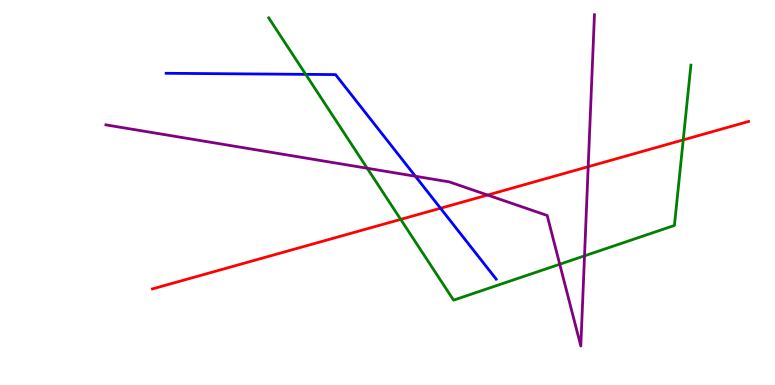[{'lines': ['blue', 'red'], 'intersections': [{'x': 5.68, 'y': 4.59}]}, {'lines': ['green', 'red'], 'intersections': [{'x': 5.17, 'y': 4.3}, {'x': 8.82, 'y': 6.37}]}, {'lines': ['purple', 'red'], 'intersections': [{'x': 6.29, 'y': 4.93}, {'x': 7.59, 'y': 5.67}]}, {'lines': ['blue', 'green'], 'intersections': [{'x': 3.94, 'y': 8.07}]}, {'lines': ['blue', 'purple'], 'intersections': [{'x': 5.36, 'y': 5.42}]}, {'lines': ['green', 'purple'], 'intersections': [{'x': 4.74, 'y': 5.63}, {'x': 7.22, 'y': 3.14}, {'x': 7.54, 'y': 3.35}]}]